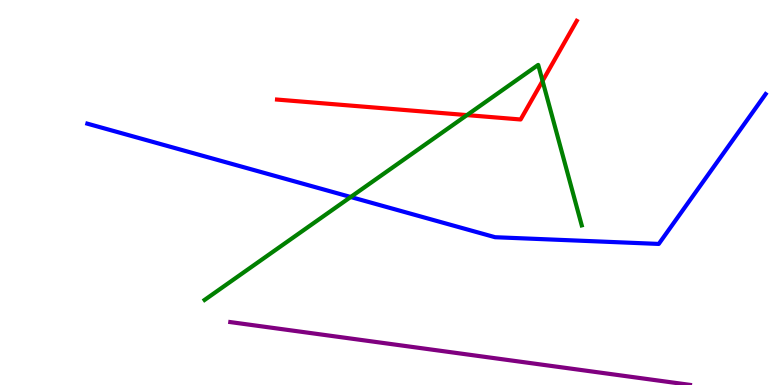[{'lines': ['blue', 'red'], 'intersections': []}, {'lines': ['green', 'red'], 'intersections': [{'x': 6.03, 'y': 7.01}, {'x': 7.0, 'y': 7.9}]}, {'lines': ['purple', 'red'], 'intersections': []}, {'lines': ['blue', 'green'], 'intersections': [{'x': 4.53, 'y': 4.88}]}, {'lines': ['blue', 'purple'], 'intersections': []}, {'lines': ['green', 'purple'], 'intersections': []}]